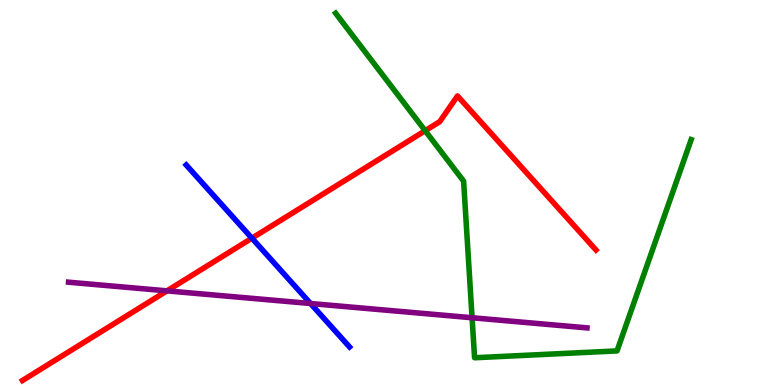[{'lines': ['blue', 'red'], 'intersections': [{'x': 3.25, 'y': 3.81}]}, {'lines': ['green', 'red'], 'intersections': [{'x': 5.49, 'y': 6.61}]}, {'lines': ['purple', 'red'], 'intersections': [{'x': 2.15, 'y': 2.45}]}, {'lines': ['blue', 'green'], 'intersections': []}, {'lines': ['blue', 'purple'], 'intersections': [{'x': 4.01, 'y': 2.12}]}, {'lines': ['green', 'purple'], 'intersections': [{'x': 6.09, 'y': 1.75}]}]